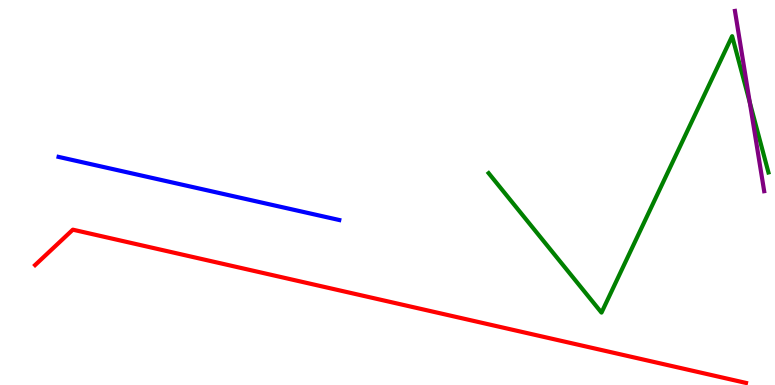[{'lines': ['blue', 'red'], 'intersections': []}, {'lines': ['green', 'red'], 'intersections': []}, {'lines': ['purple', 'red'], 'intersections': []}, {'lines': ['blue', 'green'], 'intersections': []}, {'lines': ['blue', 'purple'], 'intersections': []}, {'lines': ['green', 'purple'], 'intersections': [{'x': 9.67, 'y': 7.34}]}]